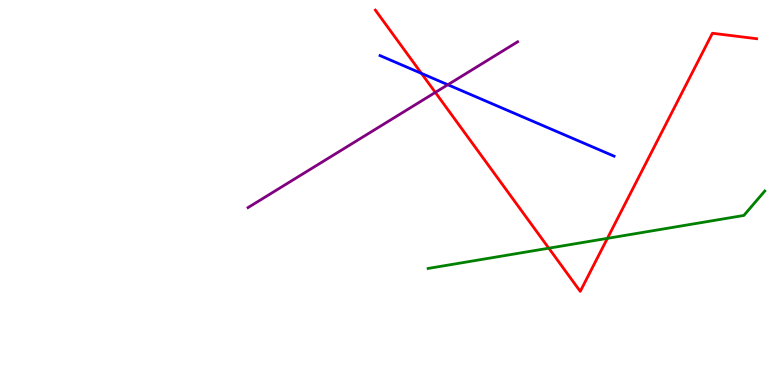[{'lines': ['blue', 'red'], 'intersections': [{'x': 5.44, 'y': 8.09}]}, {'lines': ['green', 'red'], 'intersections': [{'x': 7.08, 'y': 3.55}, {'x': 7.84, 'y': 3.81}]}, {'lines': ['purple', 'red'], 'intersections': [{'x': 5.62, 'y': 7.6}]}, {'lines': ['blue', 'green'], 'intersections': []}, {'lines': ['blue', 'purple'], 'intersections': [{'x': 5.78, 'y': 7.8}]}, {'lines': ['green', 'purple'], 'intersections': []}]